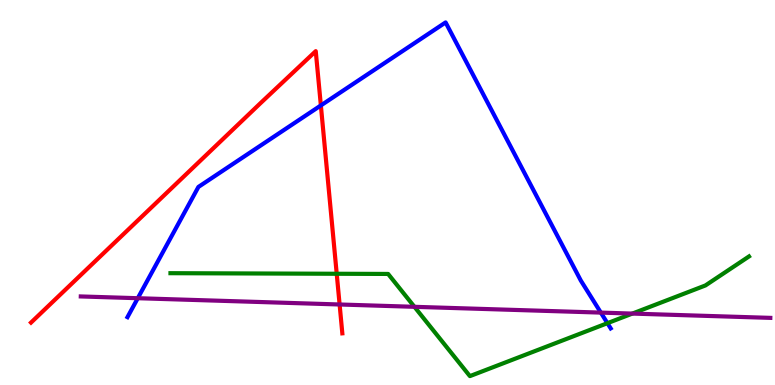[{'lines': ['blue', 'red'], 'intersections': [{'x': 4.14, 'y': 7.26}]}, {'lines': ['green', 'red'], 'intersections': [{'x': 4.34, 'y': 2.89}]}, {'lines': ['purple', 'red'], 'intersections': [{'x': 4.38, 'y': 2.09}]}, {'lines': ['blue', 'green'], 'intersections': [{'x': 7.84, 'y': 1.61}]}, {'lines': ['blue', 'purple'], 'intersections': [{'x': 1.78, 'y': 2.25}, {'x': 7.75, 'y': 1.88}]}, {'lines': ['green', 'purple'], 'intersections': [{'x': 5.35, 'y': 2.03}, {'x': 8.16, 'y': 1.85}]}]